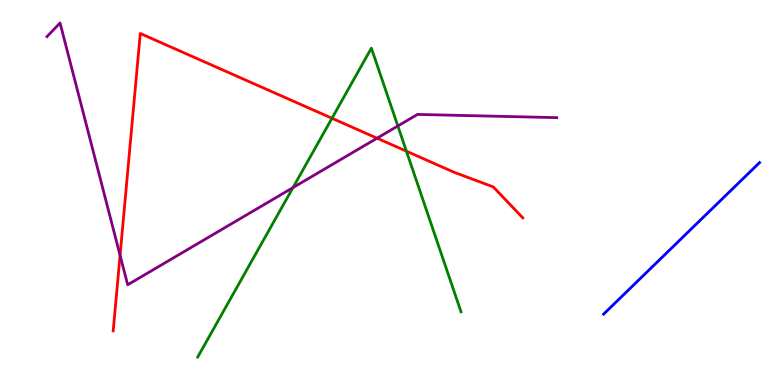[{'lines': ['blue', 'red'], 'intersections': []}, {'lines': ['green', 'red'], 'intersections': [{'x': 4.28, 'y': 6.93}, {'x': 5.24, 'y': 6.07}]}, {'lines': ['purple', 'red'], 'intersections': [{'x': 1.55, 'y': 3.37}, {'x': 4.87, 'y': 6.41}]}, {'lines': ['blue', 'green'], 'intersections': []}, {'lines': ['blue', 'purple'], 'intersections': []}, {'lines': ['green', 'purple'], 'intersections': [{'x': 3.78, 'y': 5.13}, {'x': 5.13, 'y': 6.73}]}]